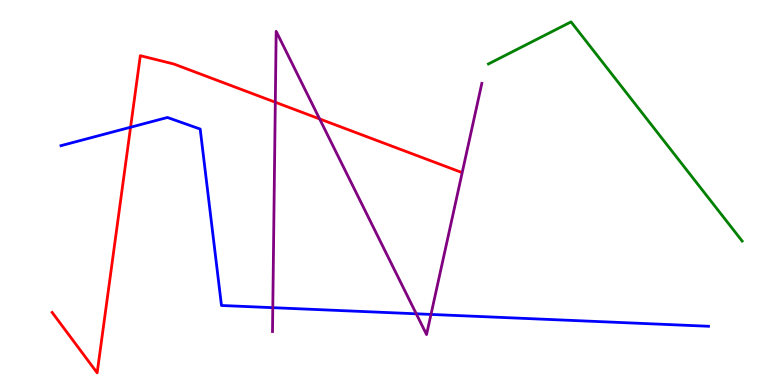[{'lines': ['blue', 'red'], 'intersections': [{'x': 1.68, 'y': 6.7}]}, {'lines': ['green', 'red'], 'intersections': []}, {'lines': ['purple', 'red'], 'intersections': [{'x': 3.55, 'y': 7.34}, {'x': 4.12, 'y': 6.91}]}, {'lines': ['blue', 'green'], 'intersections': []}, {'lines': ['blue', 'purple'], 'intersections': [{'x': 3.52, 'y': 2.01}, {'x': 5.37, 'y': 1.85}, {'x': 5.56, 'y': 1.83}]}, {'lines': ['green', 'purple'], 'intersections': []}]